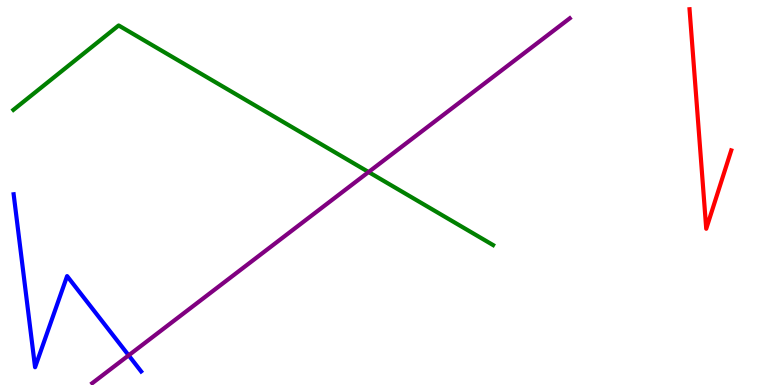[{'lines': ['blue', 'red'], 'intersections': []}, {'lines': ['green', 'red'], 'intersections': []}, {'lines': ['purple', 'red'], 'intersections': []}, {'lines': ['blue', 'green'], 'intersections': []}, {'lines': ['blue', 'purple'], 'intersections': [{'x': 1.66, 'y': 0.77}]}, {'lines': ['green', 'purple'], 'intersections': [{'x': 4.76, 'y': 5.53}]}]